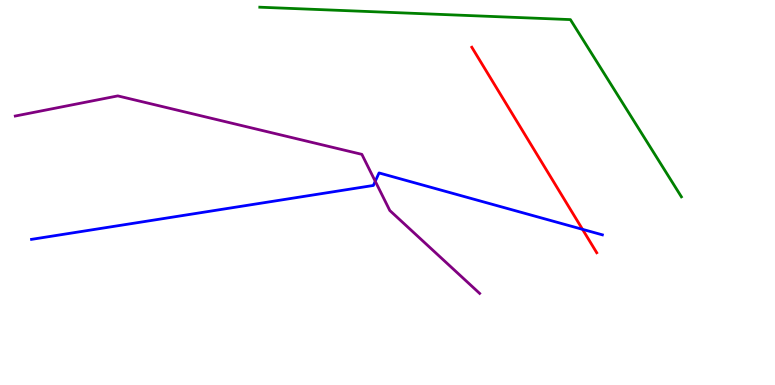[{'lines': ['blue', 'red'], 'intersections': [{'x': 7.52, 'y': 4.04}]}, {'lines': ['green', 'red'], 'intersections': []}, {'lines': ['purple', 'red'], 'intersections': []}, {'lines': ['blue', 'green'], 'intersections': []}, {'lines': ['blue', 'purple'], 'intersections': [{'x': 4.84, 'y': 5.29}]}, {'lines': ['green', 'purple'], 'intersections': []}]